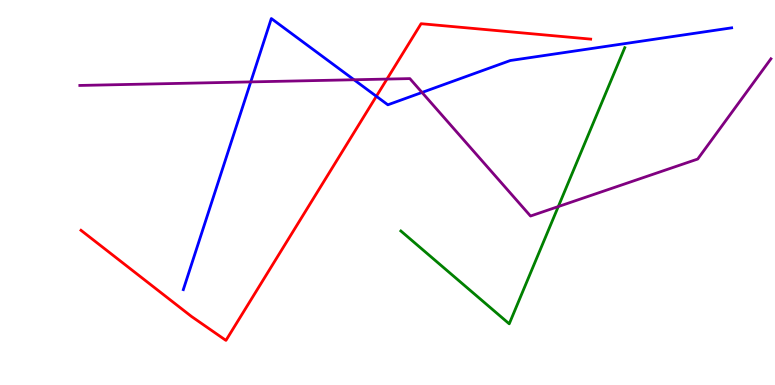[{'lines': ['blue', 'red'], 'intersections': [{'x': 4.86, 'y': 7.5}]}, {'lines': ['green', 'red'], 'intersections': []}, {'lines': ['purple', 'red'], 'intersections': [{'x': 4.99, 'y': 7.95}]}, {'lines': ['blue', 'green'], 'intersections': []}, {'lines': ['blue', 'purple'], 'intersections': [{'x': 3.24, 'y': 7.87}, {'x': 4.57, 'y': 7.93}, {'x': 5.45, 'y': 7.6}]}, {'lines': ['green', 'purple'], 'intersections': [{'x': 7.2, 'y': 4.63}]}]